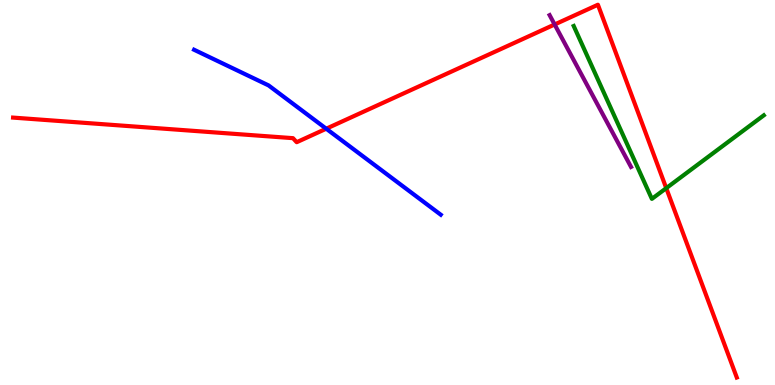[{'lines': ['blue', 'red'], 'intersections': [{'x': 4.21, 'y': 6.66}]}, {'lines': ['green', 'red'], 'intersections': [{'x': 8.6, 'y': 5.11}]}, {'lines': ['purple', 'red'], 'intersections': [{'x': 7.16, 'y': 9.36}]}, {'lines': ['blue', 'green'], 'intersections': []}, {'lines': ['blue', 'purple'], 'intersections': []}, {'lines': ['green', 'purple'], 'intersections': []}]